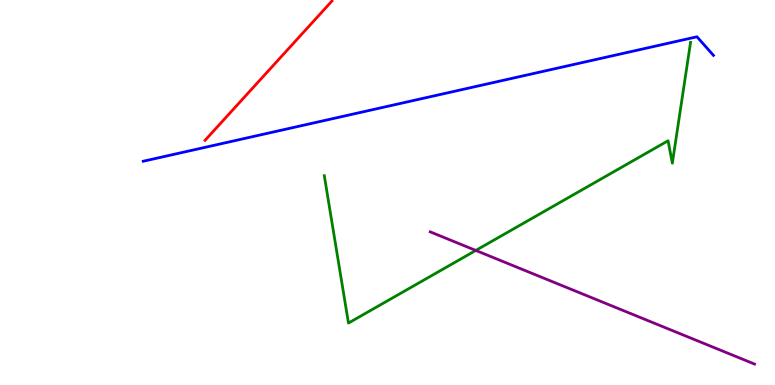[{'lines': ['blue', 'red'], 'intersections': []}, {'lines': ['green', 'red'], 'intersections': []}, {'lines': ['purple', 'red'], 'intersections': []}, {'lines': ['blue', 'green'], 'intersections': []}, {'lines': ['blue', 'purple'], 'intersections': []}, {'lines': ['green', 'purple'], 'intersections': [{'x': 6.14, 'y': 3.5}]}]